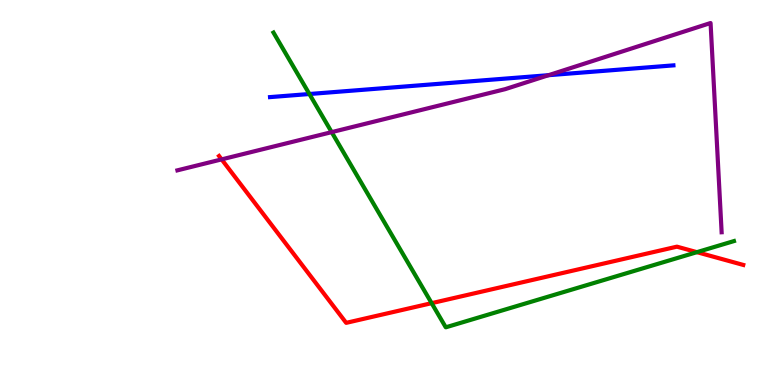[{'lines': ['blue', 'red'], 'intersections': []}, {'lines': ['green', 'red'], 'intersections': [{'x': 5.57, 'y': 2.13}, {'x': 8.99, 'y': 3.45}]}, {'lines': ['purple', 'red'], 'intersections': [{'x': 2.86, 'y': 5.86}]}, {'lines': ['blue', 'green'], 'intersections': [{'x': 3.99, 'y': 7.56}]}, {'lines': ['blue', 'purple'], 'intersections': [{'x': 7.08, 'y': 8.05}]}, {'lines': ['green', 'purple'], 'intersections': [{'x': 4.28, 'y': 6.57}]}]